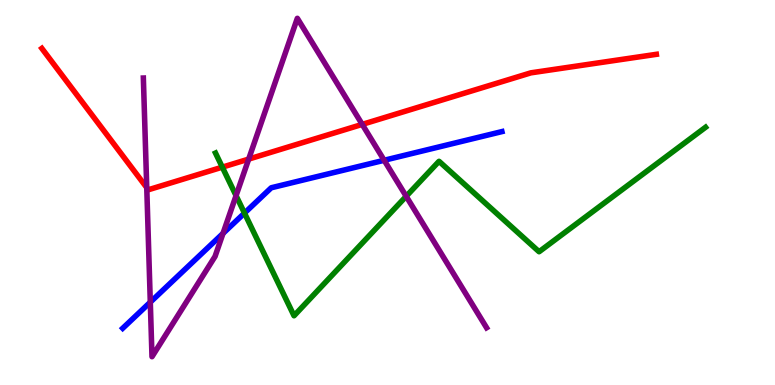[{'lines': ['blue', 'red'], 'intersections': []}, {'lines': ['green', 'red'], 'intersections': [{'x': 2.87, 'y': 5.66}]}, {'lines': ['purple', 'red'], 'intersections': [{'x': 1.89, 'y': 5.13}, {'x': 3.21, 'y': 5.87}, {'x': 4.67, 'y': 6.77}]}, {'lines': ['blue', 'green'], 'intersections': [{'x': 3.15, 'y': 4.47}]}, {'lines': ['blue', 'purple'], 'intersections': [{'x': 1.94, 'y': 2.15}, {'x': 2.88, 'y': 3.94}, {'x': 4.96, 'y': 5.84}]}, {'lines': ['green', 'purple'], 'intersections': [{'x': 3.05, 'y': 4.92}, {'x': 5.24, 'y': 4.9}]}]